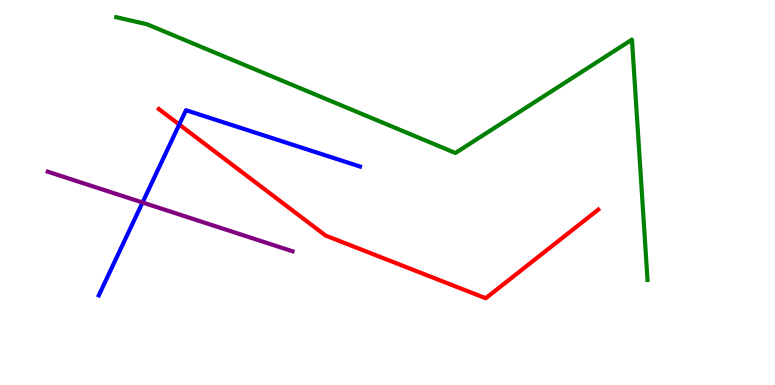[{'lines': ['blue', 'red'], 'intersections': [{'x': 2.31, 'y': 6.77}]}, {'lines': ['green', 'red'], 'intersections': []}, {'lines': ['purple', 'red'], 'intersections': []}, {'lines': ['blue', 'green'], 'intersections': []}, {'lines': ['blue', 'purple'], 'intersections': [{'x': 1.84, 'y': 4.74}]}, {'lines': ['green', 'purple'], 'intersections': []}]